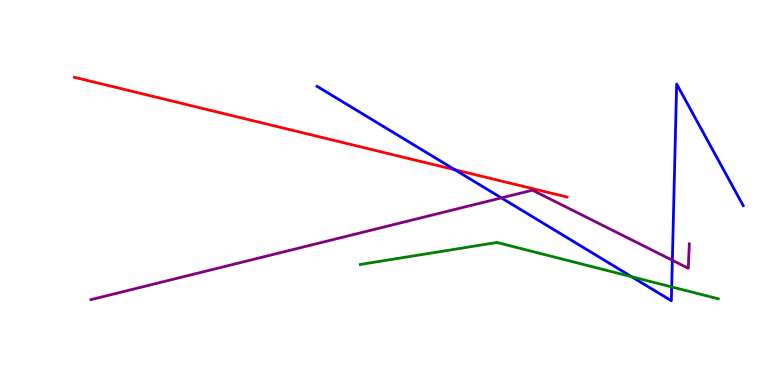[{'lines': ['blue', 'red'], 'intersections': [{'x': 5.87, 'y': 5.59}]}, {'lines': ['green', 'red'], 'intersections': []}, {'lines': ['purple', 'red'], 'intersections': []}, {'lines': ['blue', 'green'], 'intersections': [{'x': 8.15, 'y': 2.81}, {'x': 8.67, 'y': 2.55}]}, {'lines': ['blue', 'purple'], 'intersections': [{'x': 6.47, 'y': 4.86}, {'x': 8.68, 'y': 3.24}]}, {'lines': ['green', 'purple'], 'intersections': []}]